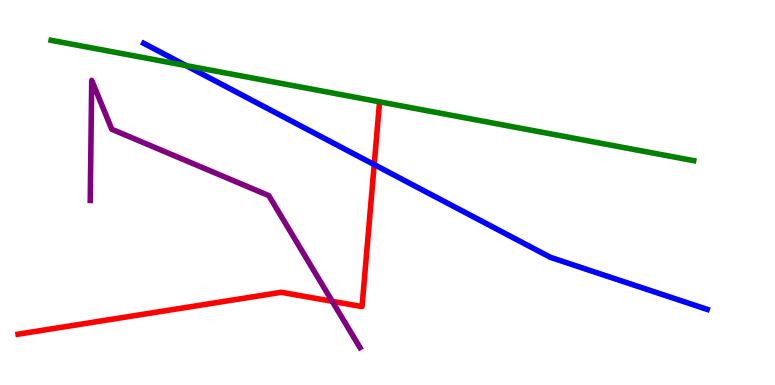[{'lines': ['blue', 'red'], 'intersections': [{'x': 4.83, 'y': 5.72}]}, {'lines': ['green', 'red'], 'intersections': []}, {'lines': ['purple', 'red'], 'intersections': [{'x': 4.29, 'y': 2.17}]}, {'lines': ['blue', 'green'], 'intersections': [{'x': 2.4, 'y': 8.3}]}, {'lines': ['blue', 'purple'], 'intersections': []}, {'lines': ['green', 'purple'], 'intersections': []}]